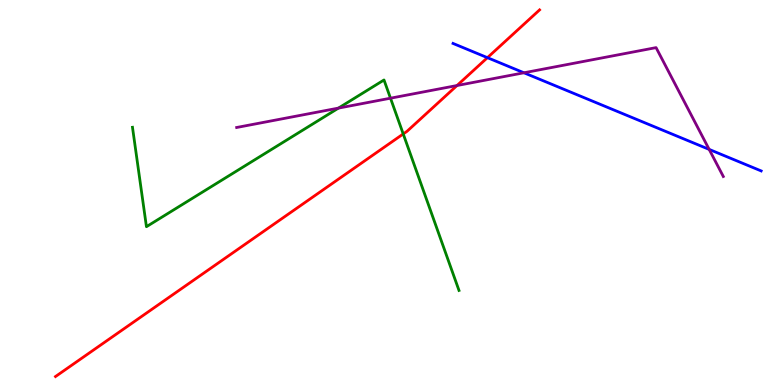[{'lines': ['blue', 'red'], 'intersections': [{'x': 6.29, 'y': 8.5}]}, {'lines': ['green', 'red'], 'intersections': [{'x': 5.2, 'y': 6.52}]}, {'lines': ['purple', 'red'], 'intersections': [{'x': 5.9, 'y': 7.78}]}, {'lines': ['blue', 'green'], 'intersections': []}, {'lines': ['blue', 'purple'], 'intersections': [{'x': 6.76, 'y': 8.11}, {'x': 9.15, 'y': 6.12}]}, {'lines': ['green', 'purple'], 'intersections': [{'x': 4.37, 'y': 7.19}, {'x': 5.04, 'y': 7.45}]}]